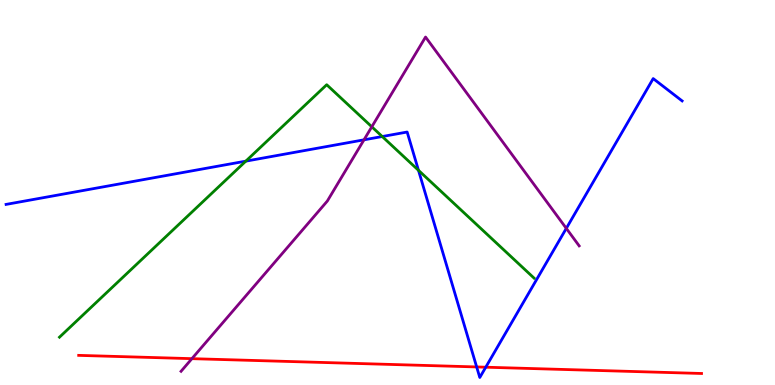[{'lines': ['blue', 'red'], 'intersections': [{'x': 6.15, 'y': 0.469}, {'x': 6.27, 'y': 0.462}]}, {'lines': ['green', 'red'], 'intersections': []}, {'lines': ['purple', 'red'], 'intersections': [{'x': 2.48, 'y': 0.684}]}, {'lines': ['blue', 'green'], 'intersections': [{'x': 3.17, 'y': 5.81}, {'x': 4.93, 'y': 6.45}, {'x': 5.4, 'y': 5.58}]}, {'lines': ['blue', 'purple'], 'intersections': [{'x': 4.7, 'y': 6.37}, {'x': 7.31, 'y': 4.07}]}, {'lines': ['green', 'purple'], 'intersections': [{'x': 4.8, 'y': 6.71}]}]